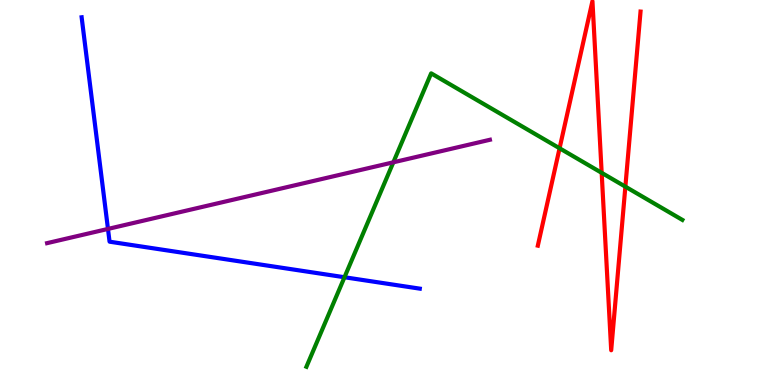[{'lines': ['blue', 'red'], 'intersections': []}, {'lines': ['green', 'red'], 'intersections': [{'x': 7.22, 'y': 6.15}, {'x': 7.76, 'y': 5.51}, {'x': 8.07, 'y': 5.15}]}, {'lines': ['purple', 'red'], 'intersections': []}, {'lines': ['blue', 'green'], 'intersections': [{'x': 4.44, 'y': 2.8}]}, {'lines': ['blue', 'purple'], 'intersections': [{'x': 1.39, 'y': 4.05}]}, {'lines': ['green', 'purple'], 'intersections': [{'x': 5.08, 'y': 5.78}]}]